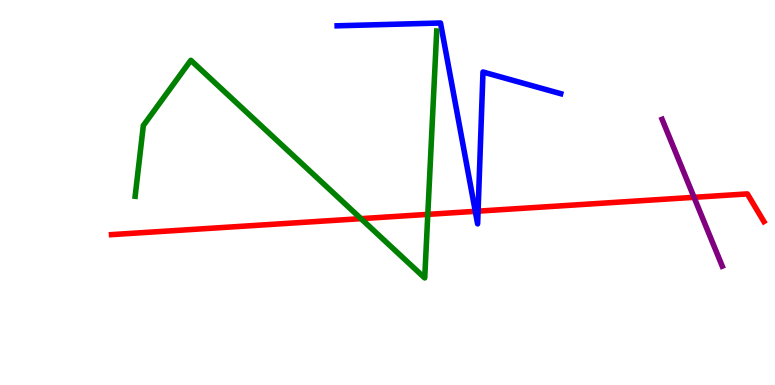[{'lines': ['blue', 'red'], 'intersections': [{'x': 6.13, 'y': 4.51}, {'x': 6.17, 'y': 4.52}]}, {'lines': ['green', 'red'], 'intersections': [{'x': 4.66, 'y': 4.32}, {'x': 5.52, 'y': 4.43}]}, {'lines': ['purple', 'red'], 'intersections': [{'x': 8.96, 'y': 4.87}]}, {'lines': ['blue', 'green'], 'intersections': []}, {'lines': ['blue', 'purple'], 'intersections': []}, {'lines': ['green', 'purple'], 'intersections': []}]